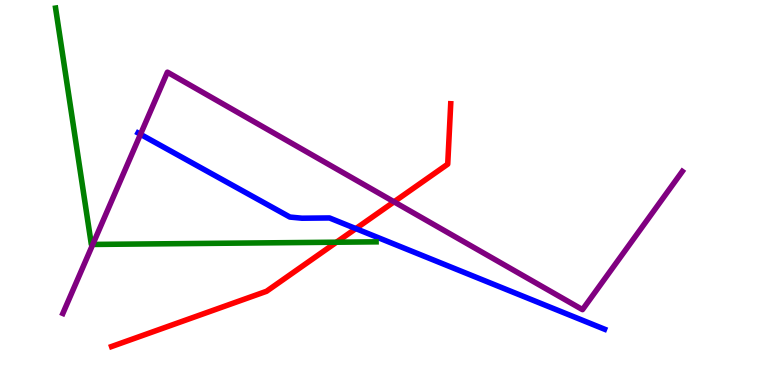[{'lines': ['blue', 'red'], 'intersections': [{'x': 4.59, 'y': 4.06}]}, {'lines': ['green', 'red'], 'intersections': [{'x': 4.34, 'y': 3.71}]}, {'lines': ['purple', 'red'], 'intersections': [{'x': 5.08, 'y': 4.76}]}, {'lines': ['blue', 'green'], 'intersections': []}, {'lines': ['blue', 'purple'], 'intersections': [{'x': 1.81, 'y': 6.51}]}, {'lines': ['green', 'purple'], 'intersections': [{'x': 1.2, 'y': 3.65}]}]